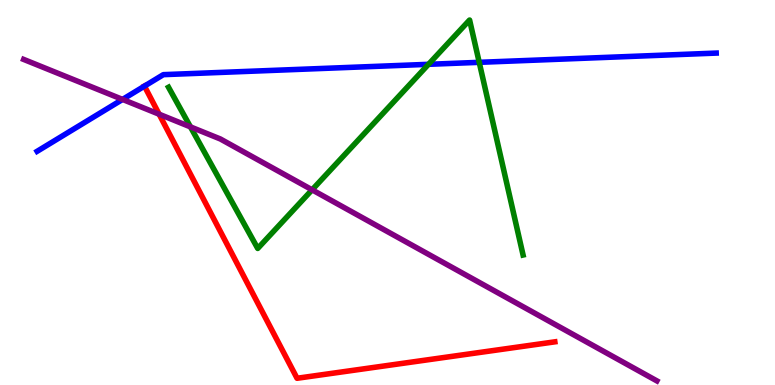[{'lines': ['blue', 'red'], 'intersections': [{'x': 1.86, 'y': 7.76}]}, {'lines': ['green', 'red'], 'intersections': []}, {'lines': ['purple', 'red'], 'intersections': [{'x': 2.05, 'y': 7.03}]}, {'lines': ['blue', 'green'], 'intersections': [{'x': 5.53, 'y': 8.33}, {'x': 6.18, 'y': 8.38}]}, {'lines': ['blue', 'purple'], 'intersections': [{'x': 1.58, 'y': 7.42}]}, {'lines': ['green', 'purple'], 'intersections': [{'x': 2.46, 'y': 6.7}, {'x': 4.03, 'y': 5.07}]}]